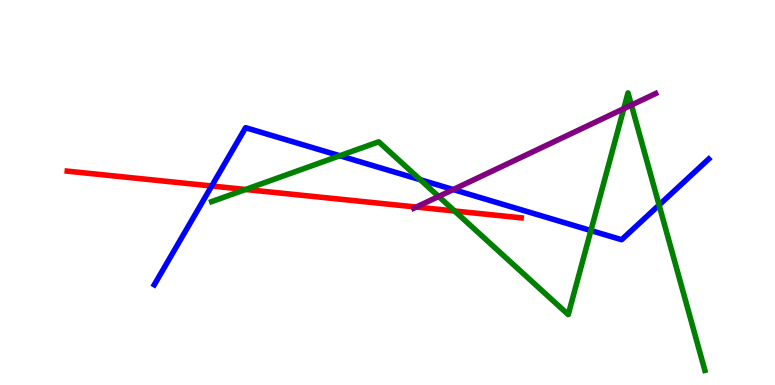[{'lines': ['blue', 'red'], 'intersections': [{'x': 2.73, 'y': 5.17}]}, {'lines': ['green', 'red'], 'intersections': [{'x': 3.17, 'y': 5.08}, {'x': 5.87, 'y': 4.52}]}, {'lines': ['purple', 'red'], 'intersections': [{'x': 5.37, 'y': 4.62}]}, {'lines': ['blue', 'green'], 'intersections': [{'x': 4.38, 'y': 5.95}, {'x': 5.42, 'y': 5.33}, {'x': 7.62, 'y': 4.01}, {'x': 8.5, 'y': 4.67}]}, {'lines': ['blue', 'purple'], 'intersections': [{'x': 5.85, 'y': 5.08}]}, {'lines': ['green', 'purple'], 'intersections': [{'x': 5.66, 'y': 4.9}, {'x': 8.05, 'y': 7.18}, {'x': 8.15, 'y': 7.27}]}]